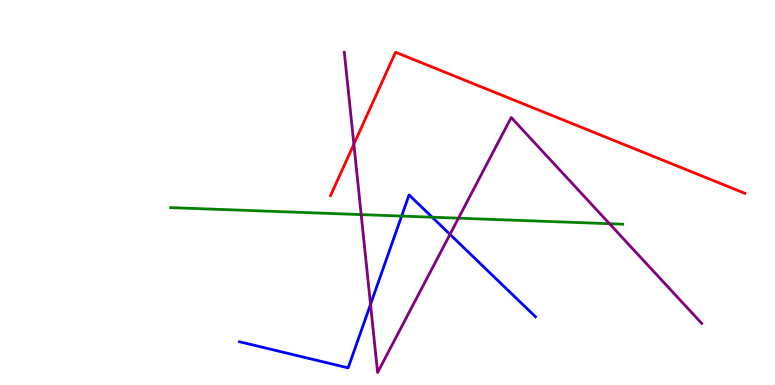[{'lines': ['blue', 'red'], 'intersections': []}, {'lines': ['green', 'red'], 'intersections': []}, {'lines': ['purple', 'red'], 'intersections': [{'x': 4.57, 'y': 6.25}]}, {'lines': ['blue', 'green'], 'intersections': [{'x': 5.18, 'y': 4.39}, {'x': 5.58, 'y': 4.36}]}, {'lines': ['blue', 'purple'], 'intersections': [{'x': 4.78, 'y': 2.09}, {'x': 5.81, 'y': 3.91}]}, {'lines': ['green', 'purple'], 'intersections': [{'x': 4.66, 'y': 4.43}, {'x': 5.92, 'y': 4.33}, {'x': 7.86, 'y': 4.19}]}]